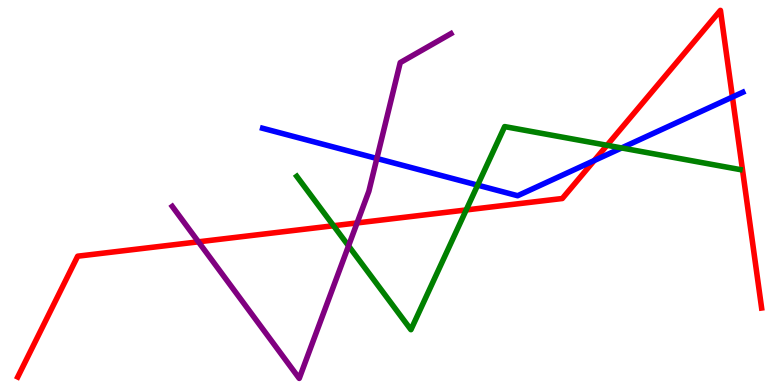[{'lines': ['blue', 'red'], 'intersections': [{'x': 7.67, 'y': 5.83}, {'x': 9.45, 'y': 7.48}]}, {'lines': ['green', 'red'], 'intersections': [{'x': 4.3, 'y': 4.14}, {'x': 6.02, 'y': 4.55}, {'x': 7.83, 'y': 6.23}]}, {'lines': ['purple', 'red'], 'intersections': [{'x': 2.56, 'y': 3.72}, {'x': 4.61, 'y': 4.21}]}, {'lines': ['blue', 'green'], 'intersections': [{'x': 6.16, 'y': 5.19}, {'x': 8.02, 'y': 6.16}]}, {'lines': ['blue', 'purple'], 'intersections': [{'x': 4.86, 'y': 5.88}]}, {'lines': ['green', 'purple'], 'intersections': [{'x': 4.5, 'y': 3.61}]}]